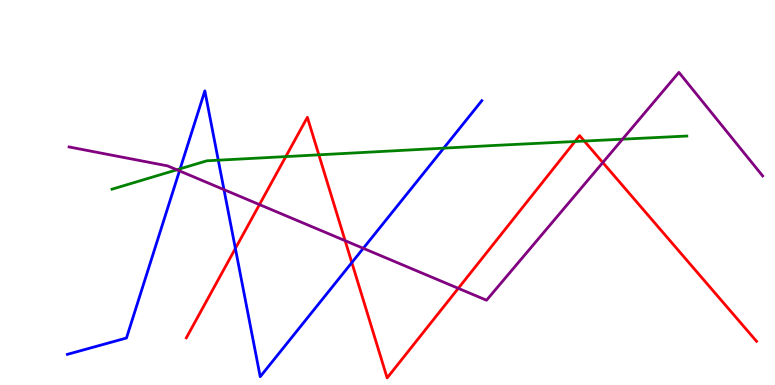[{'lines': ['blue', 'red'], 'intersections': [{'x': 3.04, 'y': 3.55}, {'x': 4.54, 'y': 3.18}]}, {'lines': ['green', 'red'], 'intersections': [{'x': 3.69, 'y': 5.93}, {'x': 4.11, 'y': 5.98}, {'x': 7.42, 'y': 6.32}, {'x': 7.54, 'y': 6.34}]}, {'lines': ['purple', 'red'], 'intersections': [{'x': 3.35, 'y': 4.69}, {'x': 4.45, 'y': 3.75}, {'x': 5.91, 'y': 2.51}, {'x': 7.78, 'y': 5.78}]}, {'lines': ['blue', 'green'], 'intersections': [{'x': 2.32, 'y': 5.62}, {'x': 2.82, 'y': 5.84}, {'x': 5.73, 'y': 6.15}]}, {'lines': ['blue', 'purple'], 'intersections': [{'x': 2.32, 'y': 5.56}, {'x': 2.89, 'y': 5.07}, {'x': 4.69, 'y': 3.55}]}, {'lines': ['green', 'purple'], 'intersections': [{'x': 2.28, 'y': 5.59}, {'x': 8.03, 'y': 6.38}]}]